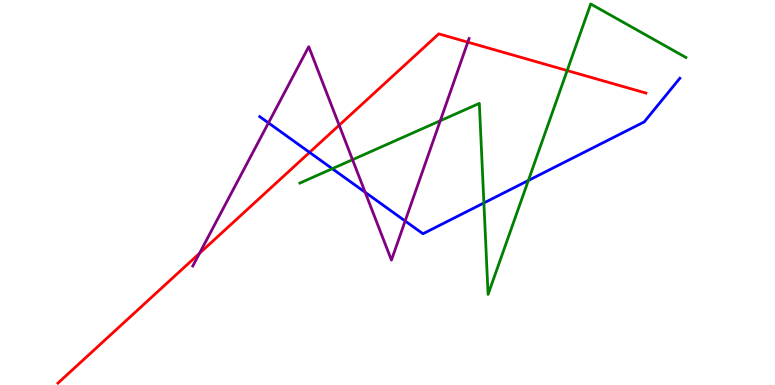[{'lines': ['blue', 'red'], 'intersections': [{'x': 3.99, 'y': 6.04}]}, {'lines': ['green', 'red'], 'intersections': [{'x': 7.32, 'y': 8.17}]}, {'lines': ['purple', 'red'], 'intersections': [{'x': 2.57, 'y': 3.42}, {'x': 4.38, 'y': 6.75}, {'x': 6.04, 'y': 8.91}]}, {'lines': ['blue', 'green'], 'intersections': [{'x': 4.29, 'y': 5.62}, {'x': 6.24, 'y': 4.73}, {'x': 6.82, 'y': 5.31}]}, {'lines': ['blue', 'purple'], 'intersections': [{'x': 3.46, 'y': 6.81}, {'x': 4.71, 'y': 5.01}, {'x': 5.23, 'y': 4.26}]}, {'lines': ['green', 'purple'], 'intersections': [{'x': 4.55, 'y': 5.85}, {'x': 5.68, 'y': 6.86}]}]